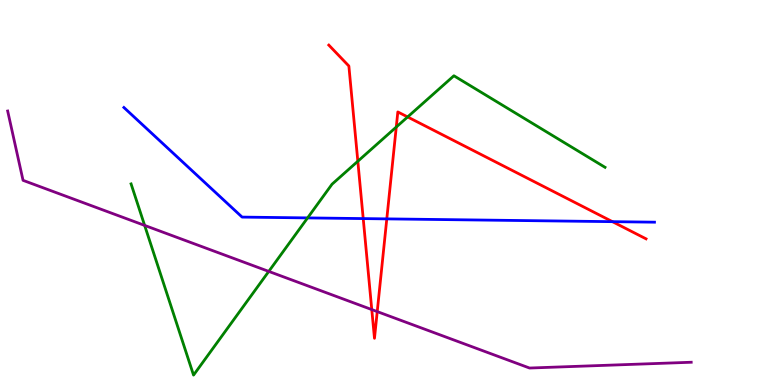[{'lines': ['blue', 'red'], 'intersections': [{'x': 4.69, 'y': 4.32}, {'x': 4.99, 'y': 4.31}, {'x': 7.9, 'y': 4.24}]}, {'lines': ['green', 'red'], 'intersections': [{'x': 4.62, 'y': 5.81}, {'x': 5.11, 'y': 6.7}, {'x': 5.26, 'y': 6.96}]}, {'lines': ['purple', 'red'], 'intersections': [{'x': 4.8, 'y': 1.96}, {'x': 4.87, 'y': 1.91}]}, {'lines': ['blue', 'green'], 'intersections': [{'x': 3.97, 'y': 4.34}]}, {'lines': ['blue', 'purple'], 'intersections': []}, {'lines': ['green', 'purple'], 'intersections': [{'x': 1.87, 'y': 4.15}, {'x': 3.47, 'y': 2.95}]}]